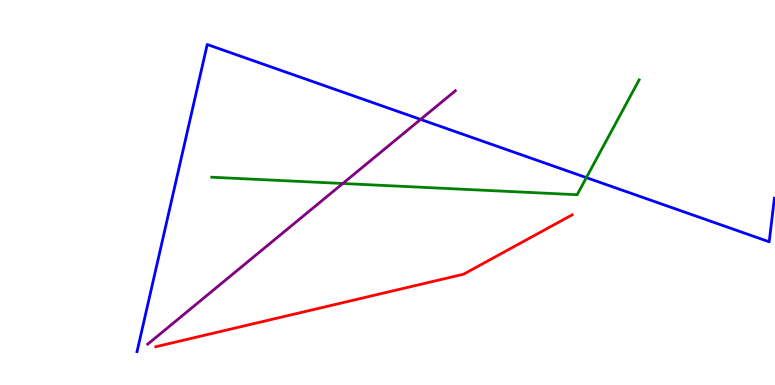[{'lines': ['blue', 'red'], 'intersections': []}, {'lines': ['green', 'red'], 'intersections': []}, {'lines': ['purple', 'red'], 'intersections': []}, {'lines': ['blue', 'green'], 'intersections': [{'x': 7.57, 'y': 5.39}]}, {'lines': ['blue', 'purple'], 'intersections': [{'x': 5.43, 'y': 6.9}]}, {'lines': ['green', 'purple'], 'intersections': [{'x': 4.42, 'y': 5.23}]}]